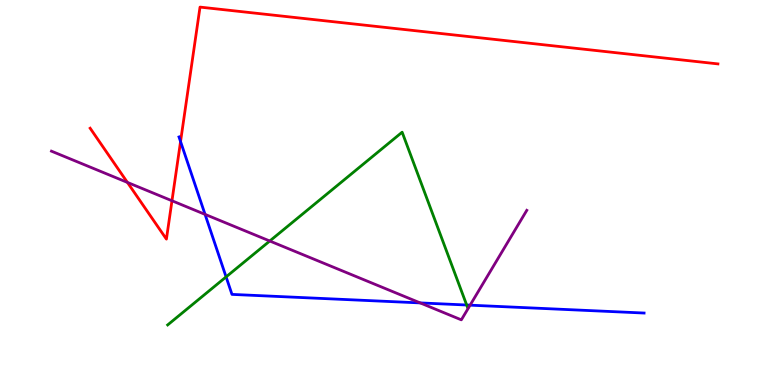[{'lines': ['blue', 'red'], 'intersections': [{'x': 2.33, 'y': 6.32}]}, {'lines': ['green', 'red'], 'intersections': []}, {'lines': ['purple', 'red'], 'intersections': [{'x': 1.64, 'y': 5.26}, {'x': 2.22, 'y': 4.79}]}, {'lines': ['blue', 'green'], 'intersections': [{'x': 2.92, 'y': 2.81}, {'x': 6.02, 'y': 2.08}]}, {'lines': ['blue', 'purple'], 'intersections': [{'x': 2.65, 'y': 4.43}, {'x': 5.42, 'y': 2.13}, {'x': 6.07, 'y': 2.07}]}, {'lines': ['green', 'purple'], 'intersections': [{'x': 3.48, 'y': 3.74}]}]